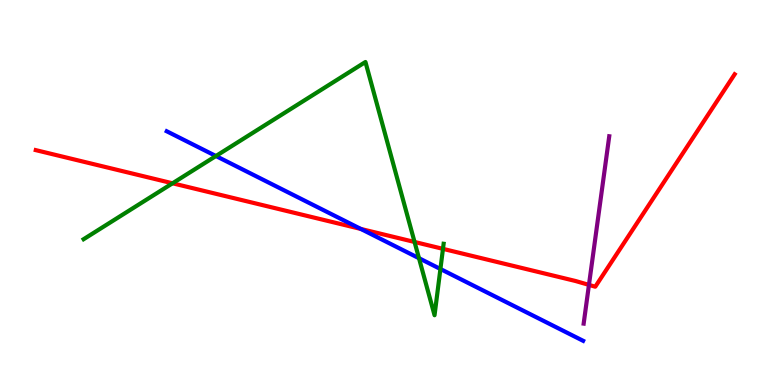[{'lines': ['blue', 'red'], 'intersections': [{'x': 4.66, 'y': 4.05}]}, {'lines': ['green', 'red'], 'intersections': [{'x': 2.23, 'y': 5.24}, {'x': 5.35, 'y': 3.72}, {'x': 5.72, 'y': 3.54}]}, {'lines': ['purple', 'red'], 'intersections': [{'x': 7.6, 'y': 2.6}]}, {'lines': ['blue', 'green'], 'intersections': [{'x': 2.79, 'y': 5.95}, {'x': 5.41, 'y': 3.29}, {'x': 5.68, 'y': 3.01}]}, {'lines': ['blue', 'purple'], 'intersections': []}, {'lines': ['green', 'purple'], 'intersections': []}]